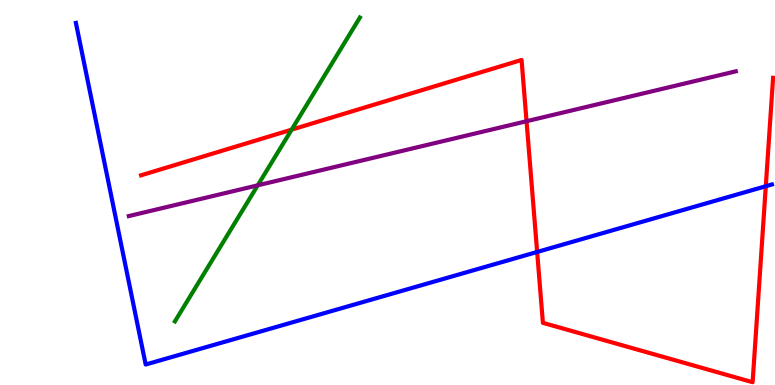[{'lines': ['blue', 'red'], 'intersections': [{'x': 6.93, 'y': 3.46}, {'x': 9.88, 'y': 5.16}]}, {'lines': ['green', 'red'], 'intersections': [{'x': 3.76, 'y': 6.63}]}, {'lines': ['purple', 'red'], 'intersections': [{'x': 6.79, 'y': 6.85}]}, {'lines': ['blue', 'green'], 'intersections': []}, {'lines': ['blue', 'purple'], 'intersections': []}, {'lines': ['green', 'purple'], 'intersections': [{'x': 3.33, 'y': 5.19}]}]